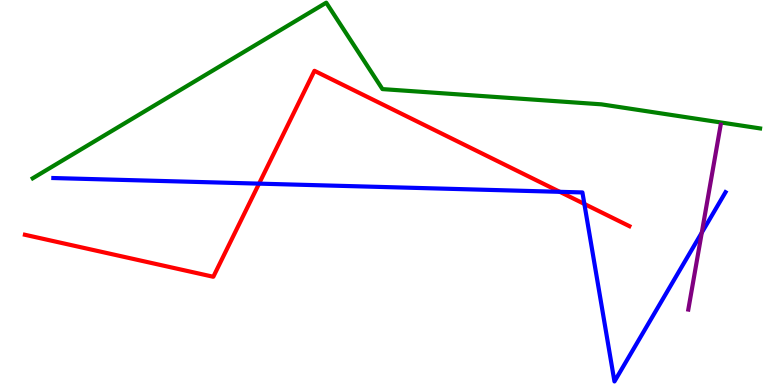[{'lines': ['blue', 'red'], 'intersections': [{'x': 3.34, 'y': 5.23}, {'x': 7.22, 'y': 5.02}, {'x': 7.54, 'y': 4.7}]}, {'lines': ['green', 'red'], 'intersections': []}, {'lines': ['purple', 'red'], 'intersections': []}, {'lines': ['blue', 'green'], 'intersections': []}, {'lines': ['blue', 'purple'], 'intersections': [{'x': 9.06, 'y': 3.96}]}, {'lines': ['green', 'purple'], 'intersections': []}]